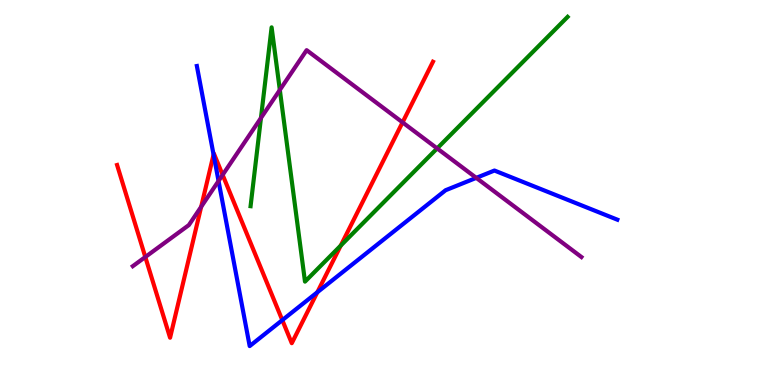[{'lines': ['blue', 'red'], 'intersections': [{'x': 2.76, 'y': 5.98}, {'x': 3.64, 'y': 1.69}, {'x': 4.09, 'y': 2.41}]}, {'lines': ['green', 'red'], 'intersections': [{'x': 4.4, 'y': 3.62}]}, {'lines': ['purple', 'red'], 'intersections': [{'x': 1.87, 'y': 3.32}, {'x': 2.6, 'y': 4.63}, {'x': 2.87, 'y': 5.46}, {'x': 5.19, 'y': 6.82}]}, {'lines': ['blue', 'green'], 'intersections': []}, {'lines': ['blue', 'purple'], 'intersections': [{'x': 2.82, 'y': 5.3}, {'x': 6.15, 'y': 5.38}]}, {'lines': ['green', 'purple'], 'intersections': [{'x': 3.37, 'y': 6.93}, {'x': 3.61, 'y': 7.66}, {'x': 5.64, 'y': 6.15}]}]